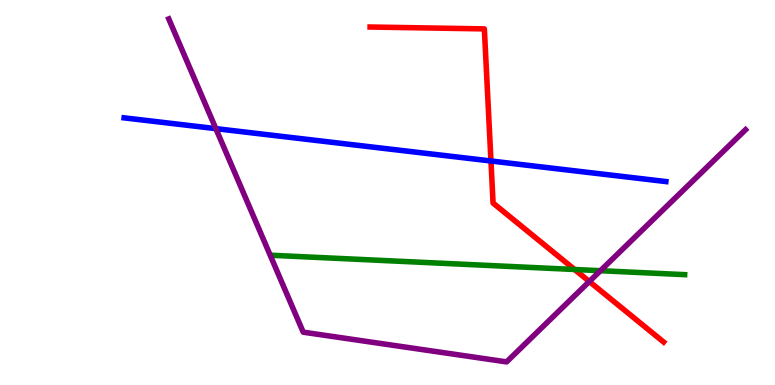[{'lines': ['blue', 'red'], 'intersections': [{'x': 6.33, 'y': 5.82}]}, {'lines': ['green', 'red'], 'intersections': [{'x': 7.41, 'y': 3.0}]}, {'lines': ['purple', 'red'], 'intersections': [{'x': 7.6, 'y': 2.69}]}, {'lines': ['blue', 'green'], 'intersections': []}, {'lines': ['blue', 'purple'], 'intersections': [{'x': 2.79, 'y': 6.66}]}, {'lines': ['green', 'purple'], 'intersections': [{'x': 7.75, 'y': 2.97}]}]